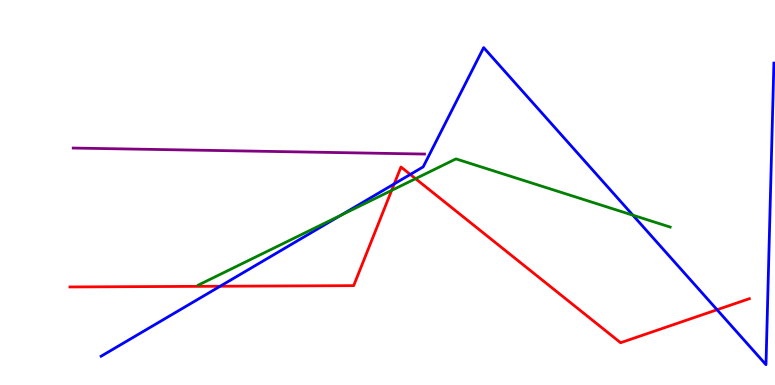[{'lines': ['blue', 'red'], 'intersections': [{'x': 2.84, 'y': 2.56}, {'x': 5.09, 'y': 5.22}, {'x': 5.29, 'y': 5.47}, {'x': 9.25, 'y': 1.95}]}, {'lines': ['green', 'red'], 'intersections': [{'x': 5.05, 'y': 5.05}, {'x': 5.36, 'y': 5.36}]}, {'lines': ['purple', 'red'], 'intersections': []}, {'lines': ['blue', 'green'], 'intersections': [{'x': 4.4, 'y': 4.41}, {'x': 8.17, 'y': 4.41}]}, {'lines': ['blue', 'purple'], 'intersections': []}, {'lines': ['green', 'purple'], 'intersections': []}]